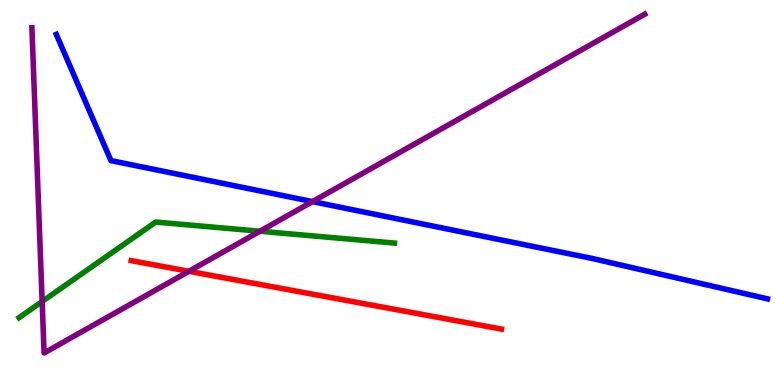[{'lines': ['blue', 'red'], 'intersections': []}, {'lines': ['green', 'red'], 'intersections': []}, {'lines': ['purple', 'red'], 'intersections': [{'x': 2.44, 'y': 2.95}]}, {'lines': ['blue', 'green'], 'intersections': []}, {'lines': ['blue', 'purple'], 'intersections': [{'x': 4.03, 'y': 4.76}]}, {'lines': ['green', 'purple'], 'intersections': [{'x': 0.544, 'y': 2.17}, {'x': 3.35, 'y': 3.99}]}]